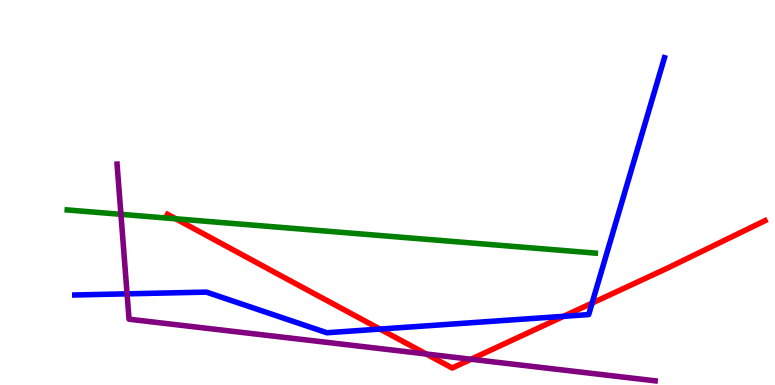[{'lines': ['blue', 'red'], 'intersections': [{'x': 4.9, 'y': 1.45}, {'x': 7.27, 'y': 1.78}, {'x': 7.64, 'y': 2.13}]}, {'lines': ['green', 'red'], 'intersections': [{'x': 2.27, 'y': 4.32}]}, {'lines': ['purple', 'red'], 'intersections': [{'x': 5.5, 'y': 0.805}, {'x': 6.08, 'y': 0.669}]}, {'lines': ['blue', 'green'], 'intersections': []}, {'lines': ['blue', 'purple'], 'intersections': [{'x': 1.64, 'y': 2.37}]}, {'lines': ['green', 'purple'], 'intersections': [{'x': 1.56, 'y': 4.43}]}]